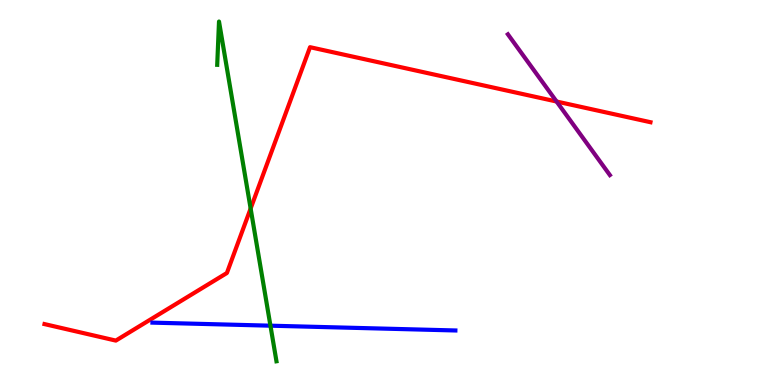[{'lines': ['blue', 'red'], 'intersections': []}, {'lines': ['green', 'red'], 'intersections': [{'x': 3.23, 'y': 4.58}]}, {'lines': ['purple', 'red'], 'intersections': [{'x': 7.18, 'y': 7.36}]}, {'lines': ['blue', 'green'], 'intersections': [{'x': 3.49, 'y': 1.54}]}, {'lines': ['blue', 'purple'], 'intersections': []}, {'lines': ['green', 'purple'], 'intersections': []}]